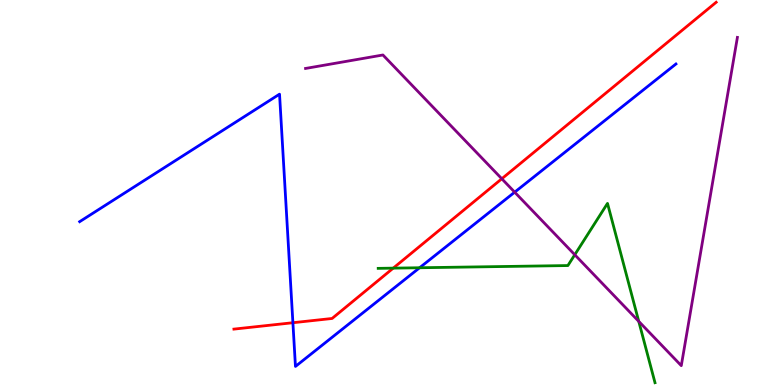[{'lines': ['blue', 'red'], 'intersections': [{'x': 3.78, 'y': 1.62}]}, {'lines': ['green', 'red'], 'intersections': [{'x': 5.07, 'y': 3.04}]}, {'lines': ['purple', 'red'], 'intersections': [{'x': 6.47, 'y': 5.36}]}, {'lines': ['blue', 'green'], 'intersections': [{'x': 5.41, 'y': 3.05}]}, {'lines': ['blue', 'purple'], 'intersections': [{'x': 6.64, 'y': 5.01}]}, {'lines': ['green', 'purple'], 'intersections': [{'x': 7.42, 'y': 3.38}, {'x': 8.24, 'y': 1.65}]}]